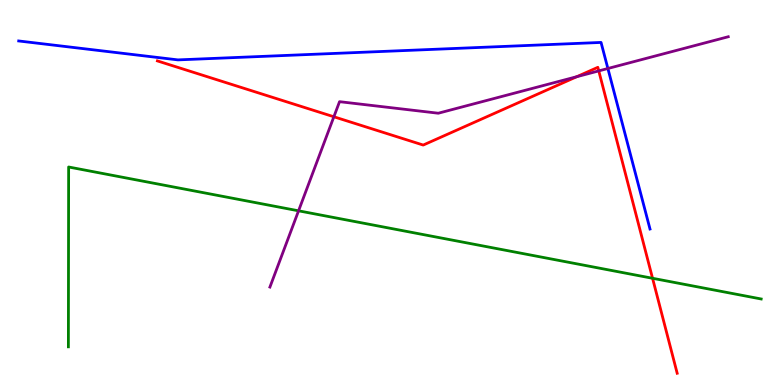[{'lines': ['blue', 'red'], 'intersections': []}, {'lines': ['green', 'red'], 'intersections': [{'x': 8.42, 'y': 2.77}]}, {'lines': ['purple', 'red'], 'intersections': [{'x': 4.31, 'y': 6.97}, {'x': 7.44, 'y': 8.01}, {'x': 7.73, 'y': 8.16}]}, {'lines': ['blue', 'green'], 'intersections': []}, {'lines': ['blue', 'purple'], 'intersections': [{'x': 7.84, 'y': 8.22}]}, {'lines': ['green', 'purple'], 'intersections': [{'x': 3.85, 'y': 4.52}]}]